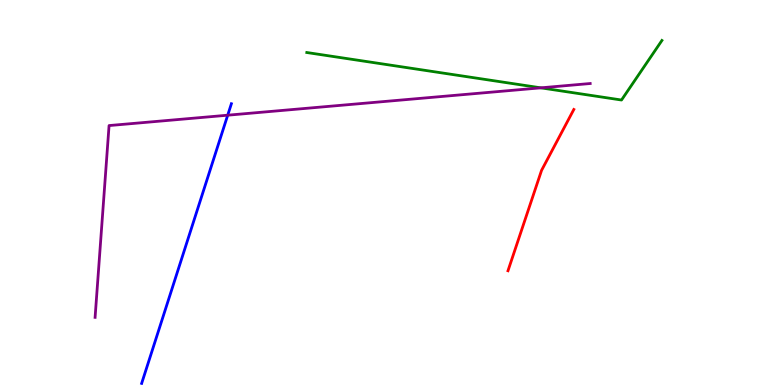[{'lines': ['blue', 'red'], 'intersections': []}, {'lines': ['green', 'red'], 'intersections': []}, {'lines': ['purple', 'red'], 'intersections': []}, {'lines': ['blue', 'green'], 'intersections': []}, {'lines': ['blue', 'purple'], 'intersections': [{'x': 2.94, 'y': 7.01}]}, {'lines': ['green', 'purple'], 'intersections': [{'x': 6.98, 'y': 7.72}]}]